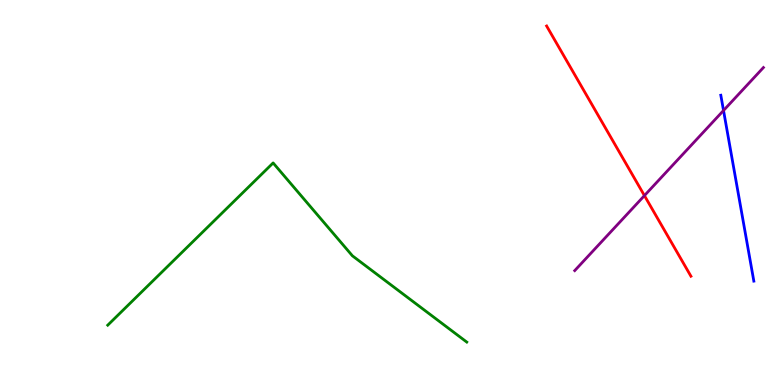[{'lines': ['blue', 'red'], 'intersections': []}, {'lines': ['green', 'red'], 'intersections': []}, {'lines': ['purple', 'red'], 'intersections': [{'x': 8.32, 'y': 4.92}]}, {'lines': ['blue', 'green'], 'intersections': []}, {'lines': ['blue', 'purple'], 'intersections': [{'x': 9.34, 'y': 7.13}]}, {'lines': ['green', 'purple'], 'intersections': []}]